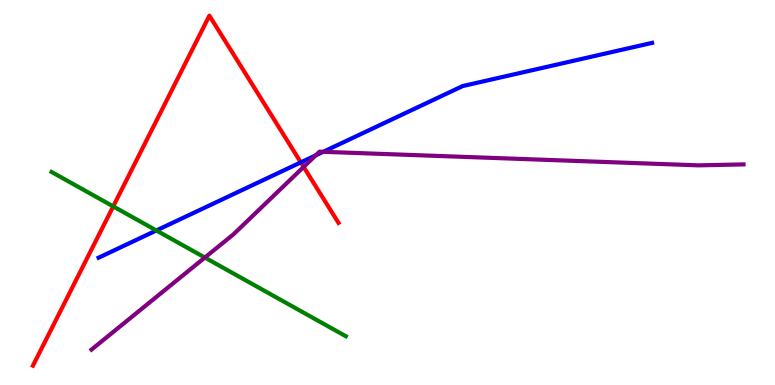[{'lines': ['blue', 'red'], 'intersections': [{'x': 3.88, 'y': 5.78}]}, {'lines': ['green', 'red'], 'intersections': [{'x': 1.46, 'y': 4.64}]}, {'lines': ['purple', 'red'], 'intersections': [{'x': 3.92, 'y': 5.66}]}, {'lines': ['blue', 'green'], 'intersections': [{'x': 2.02, 'y': 4.01}]}, {'lines': ['blue', 'purple'], 'intersections': [{'x': 4.07, 'y': 5.96}, {'x': 4.17, 'y': 6.06}]}, {'lines': ['green', 'purple'], 'intersections': [{'x': 2.64, 'y': 3.31}]}]